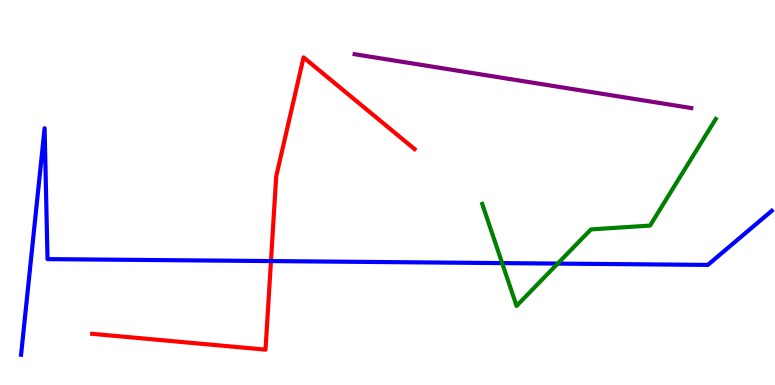[{'lines': ['blue', 'red'], 'intersections': [{'x': 3.5, 'y': 3.22}]}, {'lines': ['green', 'red'], 'intersections': []}, {'lines': ['purple', 'red'], 'intersections': []}, {'lines': ['blue', 'green'], 'intersections': [{'x': 6.48, 'y': 3.17}, {'x': 7.2, 'y': 3.15}]}, {'lines': ['blue', 'purple'], 'intersections': []}, {'lines': ['green', 'purple'], 'intersections': []}]